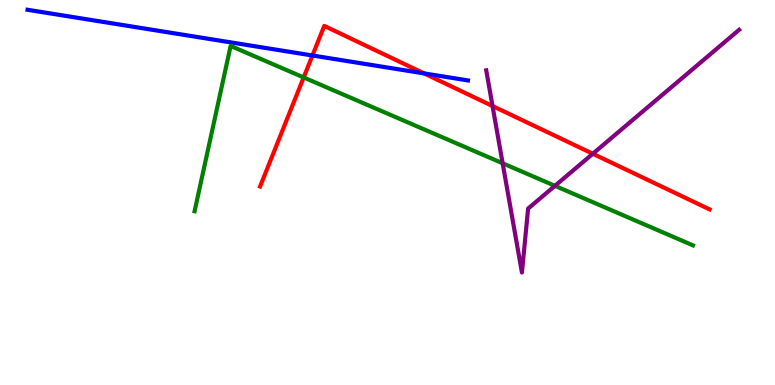[{'lines': ['blue', 'red'], 'intersections': [{'x': 4.03, 'y': 8.56}, {'x': 5.47, 'y': 8.09}]}, {'lines': ['green', 'red'], 'intersections': [{'x': 3.92, 'y': 7.99}]}, {'lines': ['purple', 'red'], 'intersections': [{'x': 6.36, 'y': 7.25}, {'x': 7.65, 'y': 6.01}]}, {'lines': ['blue', 'green'], 'intersections': []}, {'lines': ['blue', 'purple'], 'intersections': []}, {'lines': ['green', 'purple'], 'intersections': [{'x': 6.49, 'y': 5.76}, {'x': 7.16, 'y': 5.17}]}]